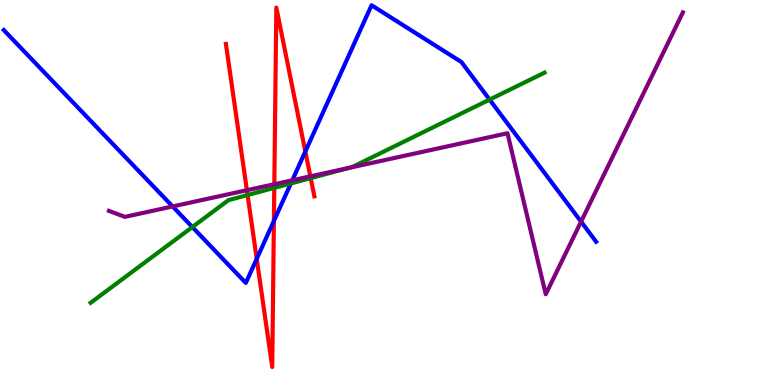[{'lines': ['blue', 'red'], 'intersections': [{'x': 3.31, 'y': 3.28}, {'x': 3.53, 'y': 4.26}, {'x': 3.94, 'y': 6.06}]}, {'lines': ['green', 'red'], 'intersections': [{'x': 3.19, 'y': 4.93}, {'x': 3.54, 'y': 5.12}, {'x': 4.01, 'y': 5.37}]}, {'lines': ['purple', 'red'], 'intersections': [{'x': 3.19, 'y': 5.06}, {'x': 3.54, 'y': 5.22}, {'x': 4.0, 'y': 5.42}]}, {'lines': ['blue', 'green'], 'intersections': [{'x': 2.48, 'y': 4.1}, {'x': 3.75, 'y': 5.24}, {'x': 6.32, 'y': 7.41}]}, {'lines': ['blue', 'purple'], 'intersections': [{'x': 2.23, 'y': 4.64}, {'x': 3.77, 'y': 5.32}, {'x': 7.5, 'y': 4.24}]}, {'lines': ['green', 'purple'], 'intersections': [{'x': 4.51, 'y': 5.64}]}]